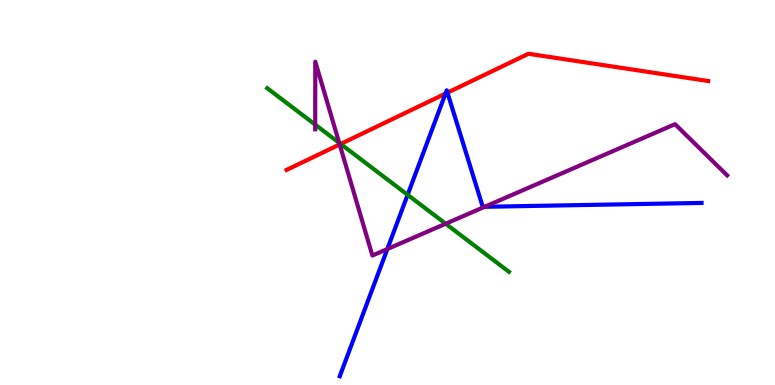[{'lines': ['blue', 'red'], 'intersections': [{'x': 5.75, 'y': 7.57}, {'x': 5.77, 'y': 7.59}]}, {'lines': ['green', 'red'], 'intersections': [{'x': 4.4, 'y': 6.26}]}, {'lines': ['purple', 'red'], 'intersections': [{'x': 4.38, 'y': 6.25}]}, {'lines': ['blue', 'green'], 'intersections': [{'x': 5.26, 'y': 4.94}]}, {'lines': ['blue', 'purple'], 'intersections': [{'x': 5.0, 'y': 3.53}, {'x': 6.25, 'y': 4.63}]}, {'lines': ['green', 'purple'], 'intersections': [{'x': 4.07, 'y': 6.76}, {'x': 4.38, 'y': 6.29}, {'x': 5.75, 'y': 4.19}]}]